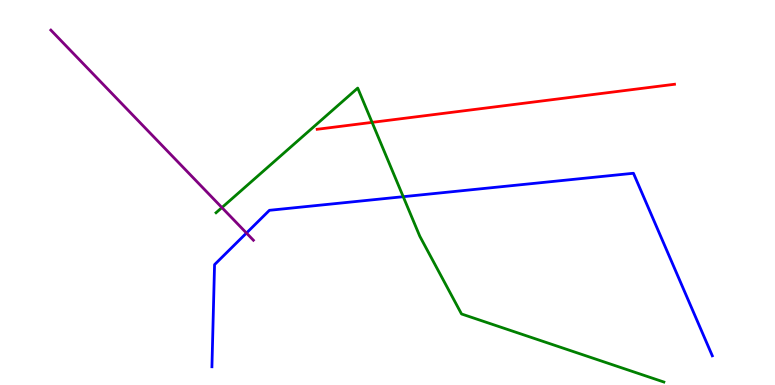[{'lines': ['blue', 'red'], 'intersections': []}, {'lines': ['green', 'red'], 'intersections': [{'x': 4.8, 'y': 6.82}]}, {'lines': ['purple', 'red'], 'intersections': []}, {'lines': ['blue', 'green'], 'intersections': [{'x': 5.2, 'y': 4.89}]}, {'lines': ['blue', 'purple'], 'intersections': [{'x': 3.18, 'y': 3.95}]}, {'lines': ['green', 'purple'], 'intersections': [{'x': 2.86, 'y': 4.61}]}]